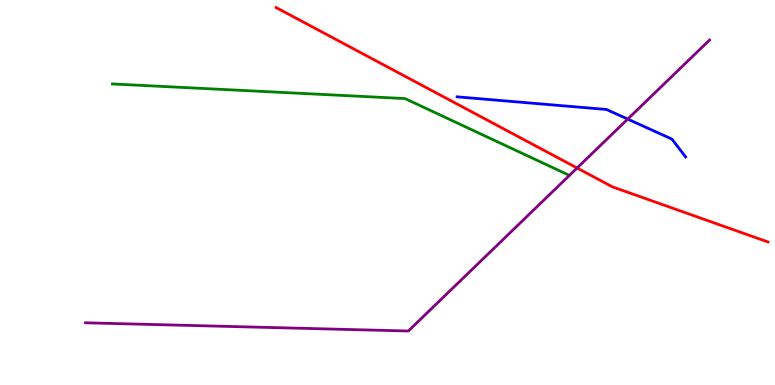[{'lines': ['blue', 'red'], 'intersections': []}, {'lines': ['green', 'red'], 'intersections': []}, {'lines': ['purple', 'red'], 'intersections': [{'x': 7.45, 'y': 5.64}]}, {'lines': ['blue', 'green'], 'intersections': []}, {'lines': ['blue', 'purple'], 'intersections': [{'x': 8.1, 'y': 6.91}]}, {'lines': ['green', 'purple'], 'intersections': []}]